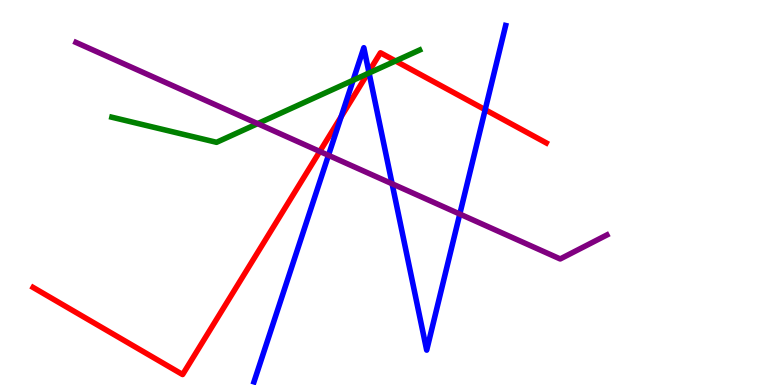[{'lines': ['blue', 'red'], 'intersections': [{'x': 4.4, 'y': 6.97}, {'x': 4.76, 'y': 8.14}, {'x': 6.26, 'y': 7.15}]}, {'lines': ['green', 'red'], 'intersections': [{'x': 4.74, 'y': 8.09}, {'x': 5.1, 'y': 8.42}]}, {'lines': ['purple', 'red'], 'intersections': [{'x': 4.13, 'y': 6.07}]}, {'lines': ['blue', 'green'], 'intersections': [{'x': 4.56, 'y': 7.92}, {'x': 4.76, 'y': 8.1}]}, {'lines': ['blue', 'purple'], 'intersections': [{'x': 4.24, 'y': 5.97}, {'x': 5.06, 'y': 5.23}, {'x': 5.93, 'y': 4.44}]}, {'lines': ['green', 'purple'], 'intersections': [{'x': 3.32, 'y': 6.79}]}]